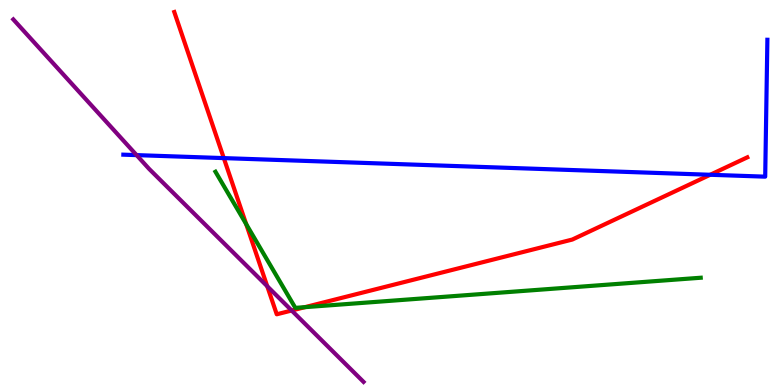[{'lines': ['blue', 'red'], 'intersections': [{'x': 2.89, 'y': 5.89}, {'x': 9.16, 'y': 5.46}]}, {'lines': ['green', 'red'], 'intersections': [{'x': 3.18, 'y': 4.18}, {'x': 3.93, 'y': 2.02}]}, {'lines': ['purple', 'red'], 'intersections': [{'x': 3.45, 'y': 2.57}, {'x': 3.76, 'y': 1.93}]}, {'lines': ['blue', 'green'], 'intersections': []}, {'lines': ['blue', 'purple'], 'intersections': [{'x': 1.76, 'y': 5.97}]}, {'lines': ['green', 'purple'], 'intersections': []}]